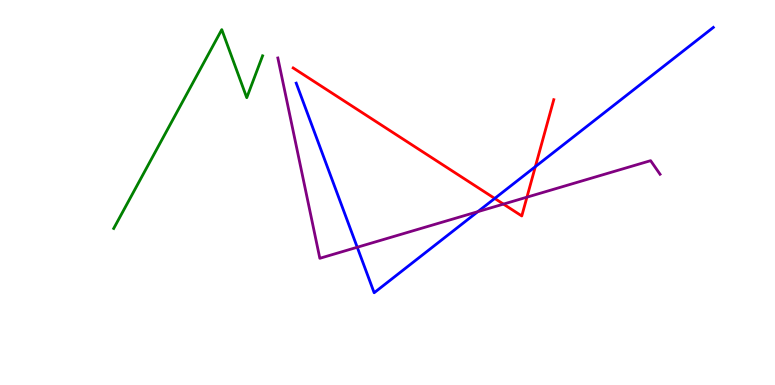[{'lines': ['blue', 'red'], 'intersections': [{'x': 6.38, 'y': 4.85}, {'x': 6.91, 'y': 5.67}]}, {'lines': ['green', 'red'], 'intersections': []}, {'lines': ['purple', 'red'], 'intersections': [{'x': 6.5, 'y': 4.7}, {'x': 6.8, 'y': 4.88}]}, {'lines': ['blue', 'green'], 'intersections': []}, {'lines': ['blue', 'purple'], 'intersections': [{'x': 4.61, 'y': 3.58}, {'x': 6.17, 'y': 4.5}]}, {'lines': ['green', 'purple'], 'intersections': []}]